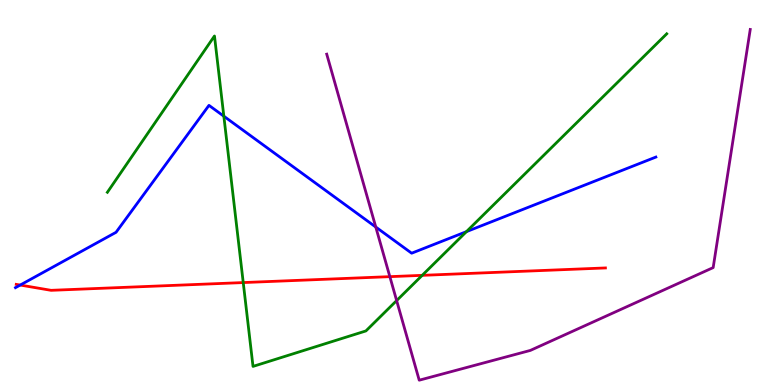[{'lines': ['blue', 'red'], 'intersections': [{'x': 0.261, 'y': 2.6}]}, {'lines': ['green', 'red'], 'intersections': [{'x': 3.14, 'y': 2.66}, {'x': 5.45, 'y': 2.85}]}, {'lines': ['purple', 'red'], 'intersections': [{'x': 5.03, 'y': 2.81}]}, {'lines': ['blue', 'green'], 'intersections': [{'x': 2.89, 'y': 6.98}, {'x': 6.02, 'y': 3.98}]}, {'lines': ['blue', 'purple'], 'intersections': [{'x': 4.85, 'y': 4.1}]}, {'lines': ['green', 'purple'], 'intersections': [{'x': 5.12, 'y': 2.19}]}]